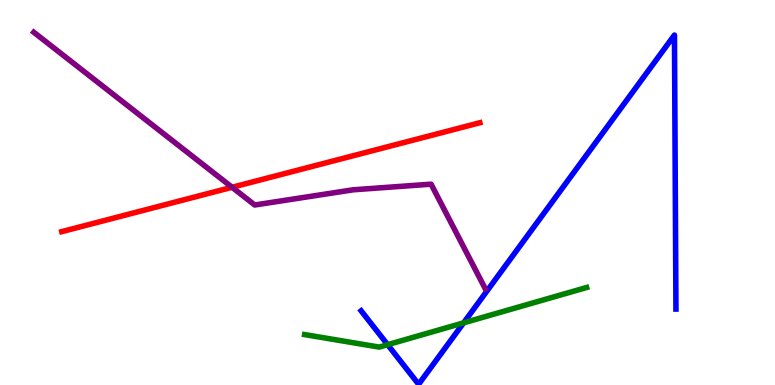[{'lines': ['blue', 'red'], 'intersections': []}, {'lines': ['green', 'red'], 'intersections': []}, {'lines': ['purple', 'red'], 'intersections': [{'x': 2.99, 'y': 5.14}]}, {'lines': ['blue', 'green'], 'intersections': [{'x': 5.0, 'y': 1.05}, {'x': 5.98, 'y': 1.61}]}, {'lines': ['blue', 'purple'], 'intersections': []}, {'lines': ['green', 'purple'], 'intersections': []}]